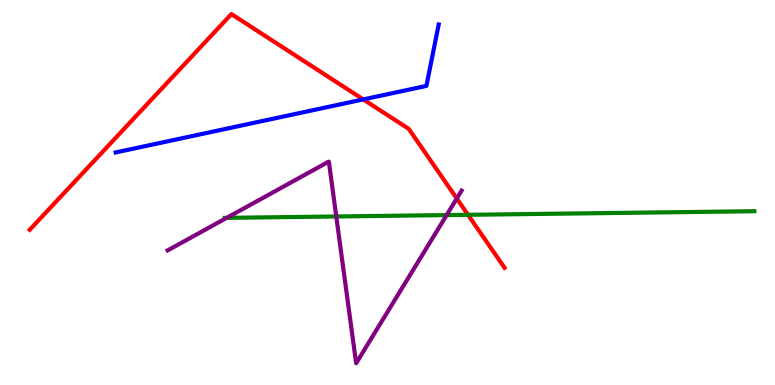[{'lines': ['blue', 'red'], 'intersections': [{'x': 4.69, 'y': 7.42}]}, {'lines': ['green', 'red'], 'intersections': [{'x': 6.04, 'y': 4.42}]}, {'lines': ['purple', 'red'], 'intersections': [{'x': 5.89, 'y': 4.84}]}, {'lines': ['blue', 'green'], 'intersections': []}, {'lines': ['blue', 'purple'], 'intersections': []}, {'lines': ['green', 'purple'], 'intersections': [{'x': 2.93, 'y': 4.34}, {'x': 4.34, 'y': 4.38}, {'x': 5.76, 'y': 4.41}]}]